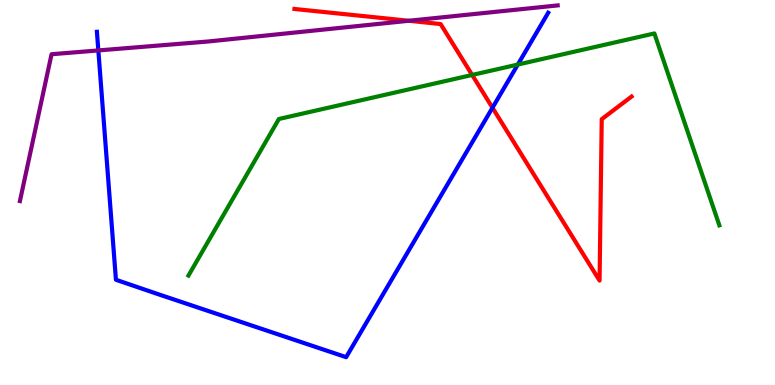[{'lines': ['blue', 'red'], 'intersections': [{'x': 6.35, 'y': 7.2}]}, {'lines': ['green', 'red'], 'intersections': [{'x': 6.09, 'y': 8.05}]}, {'lines': ['purple', 'red'], 'intersections': [{'x': 5.28, 'y': 9.46}]}, {'lines': ['blue', 'green'], 'intersections': [{'x': 6.68, 'y': 8.32}]}, {'lines': ['blue', 'purple'], 'intersections': [{'x': 1.27, 'y': 8.69}]}, {'lines': ['green', 'purple'], 'intersections': []}]